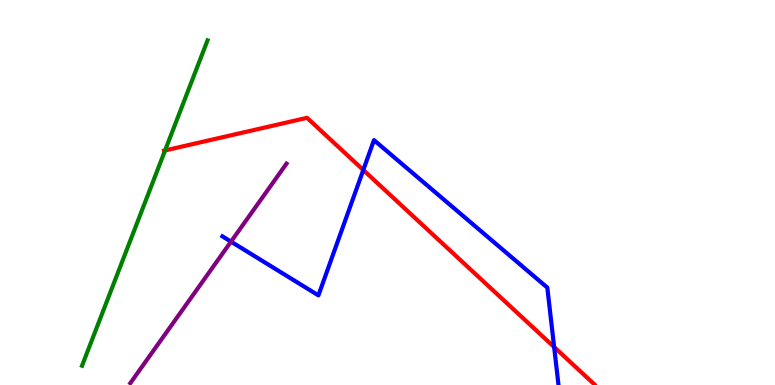[{'lines': ['blue', 'red'], 'intersections': [{'x': 4.69, 'y': 5.58}, {'x': 7.15, 'y': 0.986}]}, {'lines': ['green', 'red'], 'intersections': [{'x': 2.13, 'y': 6.09}]}, {'lines': ['purple', 'red'], 'intersections': []}, {'lines': ['blue', 'green'], 'intersections': []}, {'lines': ['blue', 'purple'], 'intersections': [{'x': 2.98, 'y': 3.72}]}, {'lines': ['green', 'purple'], 'intersections': []}]